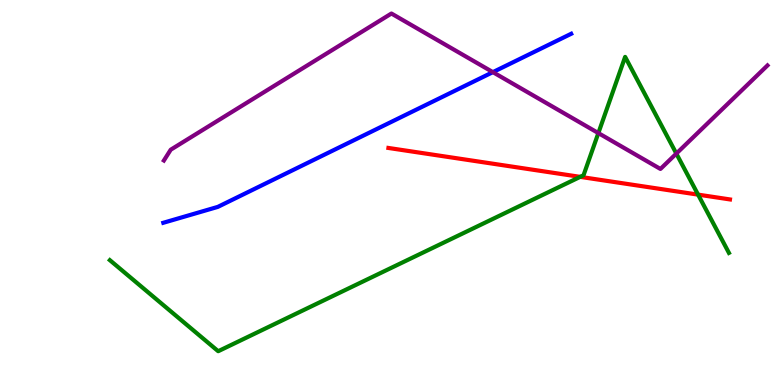[{'lines': ['blue', 'red'], 'intersections': []}, {'lines': ['green', 'red'], 'intersections': [{'x': 7.49, 'y': 5.41}, {'x': 9.01, 'y': 4.94}]}, {'lines': ['purple', 'red'], 'intersections': []}, {'lines': ['blue', 'green'], 'intersections': []}, {'lines': ['blue', 'purple'], 'intersections': [{'x': 6.36, 'y': 8.13}]}, {'lines': ['green', 'purple'], 'intersections': [{'x': 7.72, 'y': 6.54}, {'x': 8.73, 'y': 6.01}]}]